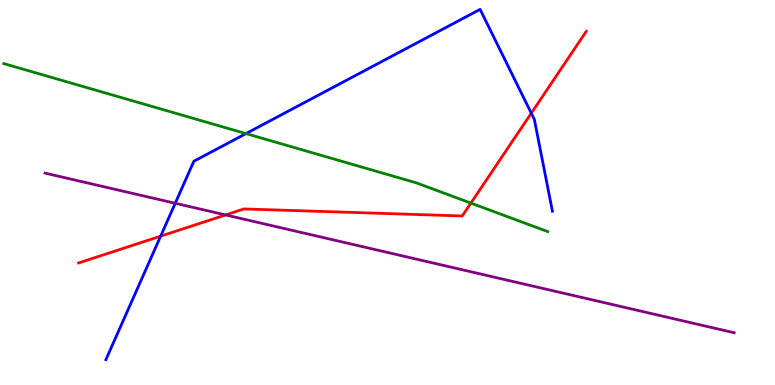[{'lines': ['blue', 'red'], 'intersections': [{'x': 2.07, 'y': 3.87}, {'x': 6.86, 'y': 7.06}]}, {'lines': ['green', 'red'], 'intersections': [{'x': 6.08, 'y': 4.72}]}, {'lines': ['purple', 'red'], 'intersections': [{'x': 2.91, 'y': 4.42}]}, {'lines': ['blue', 'green'], 'intersections': [{'x': 3.17, 'y': 6.53}]}, {'lines': ['blue', 'purple'], 'intersections': [{'x': 2.26, 'y': 4.72}]}, {'lines': ['green', 'purple'], 'intersections': []}]